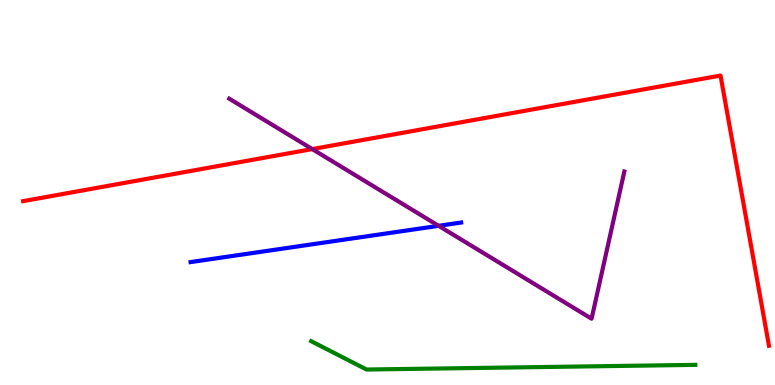[{'lines': ['blue', 'red'], 'intersections': []}, {'lines': ['green', 'red'], 'intersections': []}, {'lines': ['purple', 'red'], 'intersections': [{'x': 4.03, 'y': 6.13}]}, {'lines': ['blue', 'green'], 'intersections': []}, {'lines': ['blue', 'purple'], 'intersections': [{'x': 5.66, 'y': 4.13}]}, {'lines': ['green', 'purple'], 'intersections': []}]